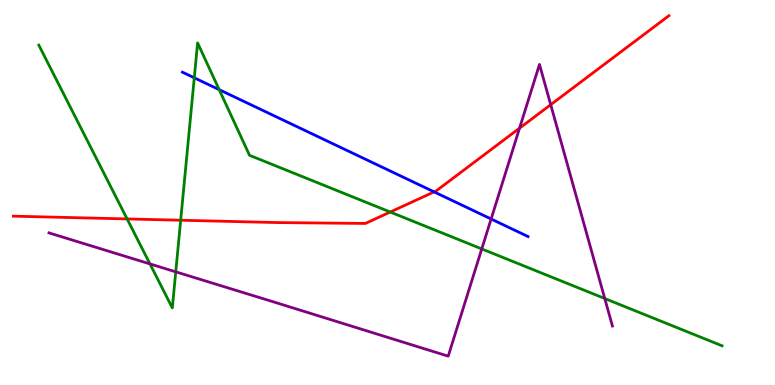[{'lines': ['blue', 'red'], 'intersections': [{'x': 5.6, 'y': 5.02}]}, {'lines': ['green', 'red'], 'intersections': [{'x': 1.64, 'y': 4.31}, {'x': 2.33, 'y': 4.28}, {'x': 5.04, 'y': 4.49}]}, {'lines': ['purple', 'red'], 'intersections': [{'x': 6.7, 'y': 6.67}, {'x': 7.11, 'y': 7.28}]}, {'lines': ['blue', 'green'], 'intersections': [{'x': 2.51, 'y': 7.98}, {'x': 2.83, 'y': 7.67}]}, {'lines': ['blue', 'purple'], 'intersections': [{'x': 6.34, 'y': 4.31}]}, {'lines': ['green', 'purple'], 'intersections': [{'x': 1.94, 'y': 3.14}, {'x': 2.27, 'y': 2.94}, {'x': 6.22, 'y': 3.53}, {'x': 7.8, 'y': 2.25}]}]